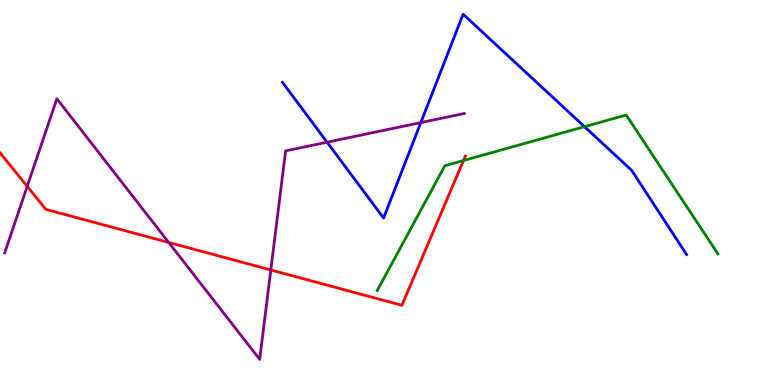[{'lines': ['blue', 'red'], 'intersections': []}, {'lines': ['green', 'red'], 'intersections': [{'x': 5.98, 'y': 5.83}]}, {'lines': ['purple', 'red'], 'intersections': [{'x': 0.351, 'y': 5.16}, {'x': 2.18, 'y': 3.7}, {'x': 3.49, 'y': 2.99}]}, {'lines': ['blue', 'green'], 'intersections': [{'x': 7.54, 'y': 6.71}]}, {'lines': ['blue', 'purple'], 'intersections': [{'x': 4.22, 'y': 6.31}, {'x': 5.43, 'y': 6.82}]}, {'lines': ['green', 'purple'], 'intersections': []}]